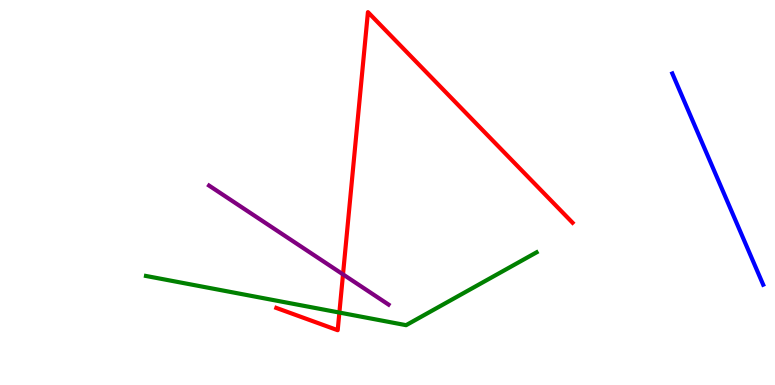[{'lines': ['blue', 'red'], 'intersections': []}, {'lines': ['green', 'red'], 'intersections': [{'x': 4.38, 'y': 1.88}]}, {'lines': ['purple', 'red'], 'intersections': [{'x': 4.43, 'y': 2.87}]}, {'lines': ['blue', 'green'], 'intersections': []}, {'lines': ['blue', 'purple'], 'intersections': []}, {'lines': ['green', 'purple'], 'intersections': []}]